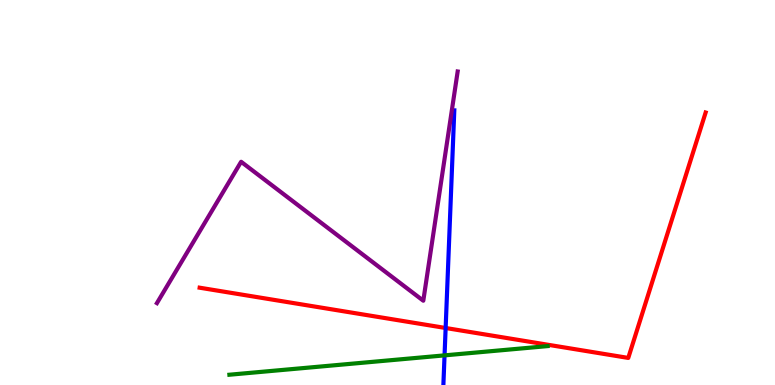[{'lines': ['blue', 'red'], 'intersections': [{'x': 5.75, 'y': 1.48}]}, {'lines': ['green', 'red'], 'intersections': []}, {'lines': ['purple', 'red'], 'intersections': []}, {'lines': ['blue', 'green'], 'intersections': [{'x': 5.74, 'y': 0.77}]}, {'lines': ['blue', 'purple'], 'intersections': []}, {'lines': ['green', 'purple'], 'intersections': []}]